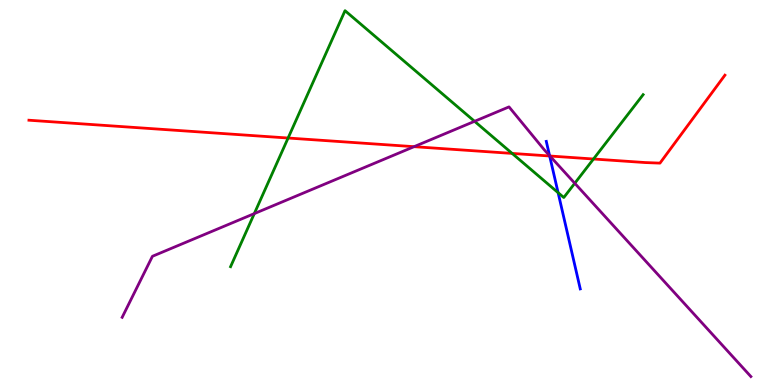[{'lines': ['blue', 'red'], 'intersections': [{'x': 7.09, 'y': 5.95}]}, {'lines': ['green', 'red'], 'intersections': [{'x': 3.72, 'y': 6.42}, {'x': 6.61, 'y': 6.02}, {'x': 7.66, 'y': 5.87}]}, {'lines': ['purple', 'red'], 'intersections': [{'x': 5.34, 'y': 6.19}, {'x': 7.1, 'y': 5.95}]}, {'lines': ['blue', 'green'], 'intersections': [{'x': 7.2, 'y': 5.0}]}, {'lines': ['blue', 'purple'], 'intersections': [{'x': 7.09, 'y': 5.96}]}, {'lines': ['green', 'purple'], 'intersections': [{'x': 3.28, 'y': 4.45}, {'x': 6.12, 'y': 6.85}, {'x': 7.42, 'y': 5.24}]}]